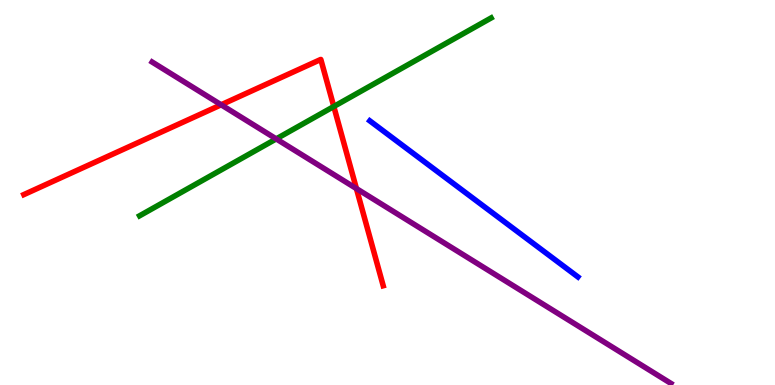[{'lines': ['blue', 'red'], 'intersections': []}, {'lines': ['green', 'red'], 'intersections': [{'x': 4.31, 'y': 7.23}]}, {'lines': ['purple', 'red'], 'intersections': [{'x': 2.85, 'y': 7.28}, {'x': 4.6, 'y': 5.1}]}, {'lines': ['blue', 'green'], 'intersections': []}, {'lines': ['blue', 'purple'], 'intersections': []}, {'lines': ['green', 'purple'], 'intersections': [{'x': 3.56, 'y': 6.39}]}]